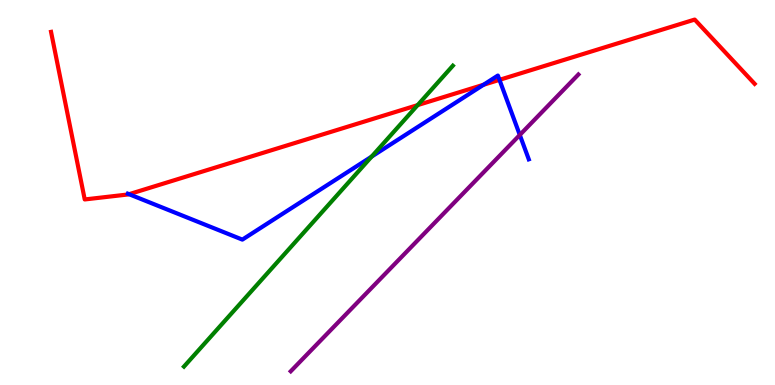[{'lines': ['blue', 'red'], 'intersections': [{'x': 1.67, 'y': 4.96}, {'x': 6.24, 'y': 7.8}, {'x': 6.44, 'y': 7.93}]}, {'lines': ['green', 'red'], 'intersections': [{'x': 5.39, 'y': 7.27}]}, {'lines': ['purple', 'red'], 'intersections': []}, {'lines': ['blue', 'green'], 'intersections': [{'x': 4.8, 'y': 5.93}]}, {'lines': ['blue', 'purple'], 'intersections': [{'x': 6.71, 'y': 6.49}]}, {'lines': ['green', 'purple'], 'intersections': []}]